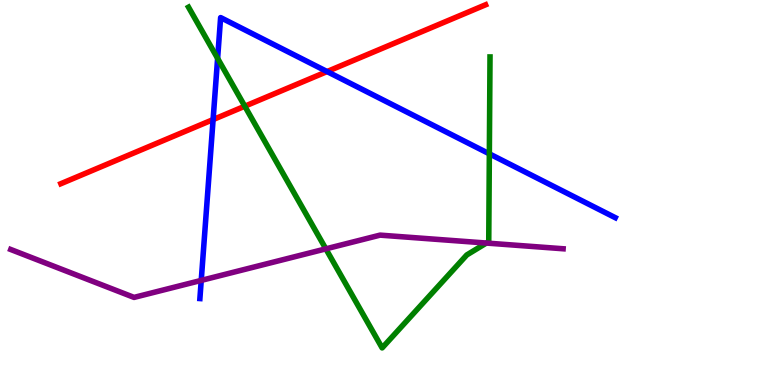[{'lines': ['blue', 'red'], 'intersections': [{'x': 2.75, 'y': 6.89}, {'x': 4.22, 'y': 8.14}]}, {'lines': ['green', 'red'], 'intersections': [{'x': 3.16, 'y': 7.24}]}, {'lines': ['purple', 'red'], 'intersections': []}, {'lines': ['blue', 'green'], 'intersections': [{'x': 2.81, 'y': 8.48}, {'x': 6.31, 'y': 6.0}]}, {'lines': ['blue', 'purple'], 'intersections': [{'x': 2.6, 'y': 2.72}]}, {'lines': ['green', 'purple'], 'intersections': [{'x': 4.2, 'y': 3.54}, {'x': 6.28, 'y': 3.69}]}]